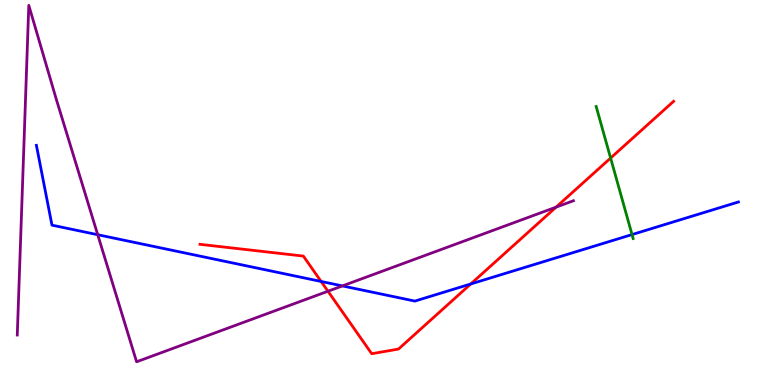[{'lines': ['blue', 'red'], 'intersections': [{'x': 4.14, 'y': 2.69}, {'x': 6.07, 'y': 2.62}]}, {'lines': ['green', 'red'], 'intersections': [{'x': 7.88, 'y': 5.89}]}, {'lines': ['purple', 'red'], 'intersections': [{'x': 4.23, 'y': 2.44}, {'x': 7.18, 'y': 4.62}]}, {'lines': ['blue', 'green'], 'intersections': [{'x': 8.16, 'y': 3.91}]}, {'lines': ['blue', 'purple'], 'intersections': [{'x': 1.26, 'y': 3.9}, {'x': 4.42, 'y': 2.57}]}, {'lines': ['green', 'purple'], 'intersections': []}]